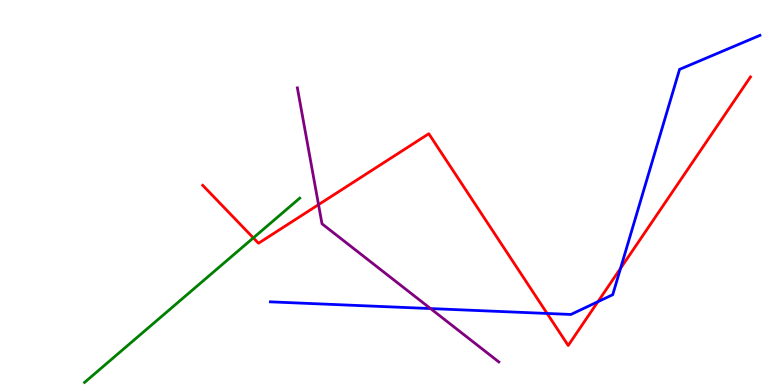[{'lines': ['blue', 'red'], 'intersections': [{'x': 7.06, 'y': 1.86}, {'x': 7.72, 'y': 2.16}, {'x': 8.01, 'y': 3.03}]}, {'lines': ['green', 'red'], 'intersections': [{'x': 3.27, 'y': 3.82}]}, {'lines': ['purple', 'red'], 'intersections': [{'x': 4.11, 'y': 4.68}]}, {'lines': ['blue', 'green'], 'intersections': []}, {'lines': ['blue', 'purple'], 'intersections': [{'x': 5.55, 'y': 1.99}]}, {'lines': ['green', 'purple'], 'intersections': []}]